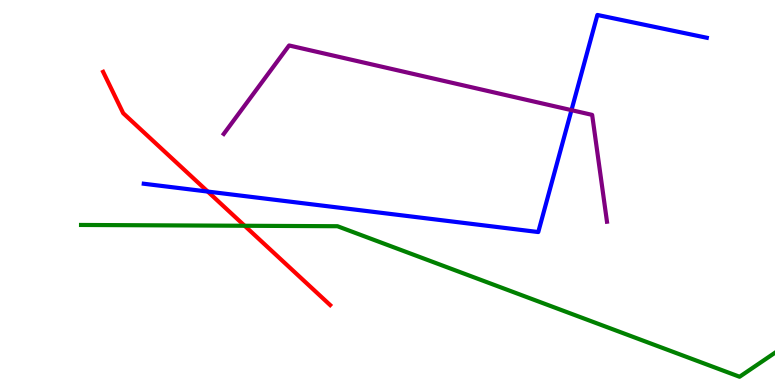[{'lines': ['blue', 'red'], 'intersections': [{'x': 2.68, 'y': 5.02}]}, {'lines': ['green', 'red'], 'intersections': [{'x': 3.16, 'y': 4.14}]}, {'lines': ['purple', 'red'], 'intersections': []}, {'lines': ['blue', 'green'], 'intersections': []}, {'lines': ['blue', 'purple'], 'intersections': [{'x': 7.37, 'y': 7.14}]}, {'lines': ['green', 'purple'], 'intersections': []}]